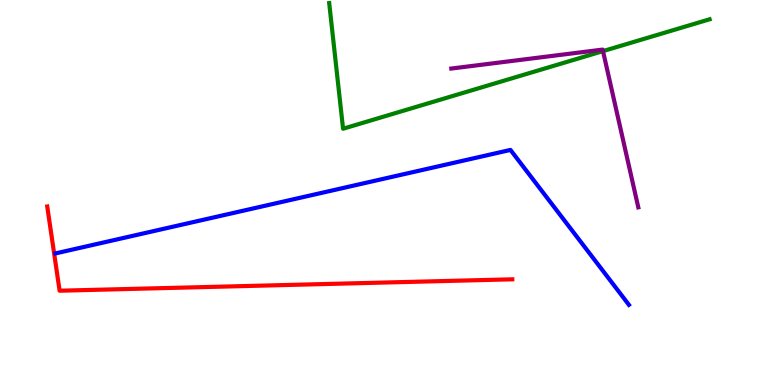[{'lines': ['blue', 'red'], 'intersections': []}, {'lines': ['green', 'red'], 'intersections': []}, {'lines': ['purple', 'red'], 'intersections': []}, {'lines': ['blue', 'green'], 'intersections': []}, {'lines': ['blue', 'purple'], 'intersections': []}, {'lines': ['green', 'purple'], 'intersections': [{'x': 7.78, 'y': 8.67}]}]